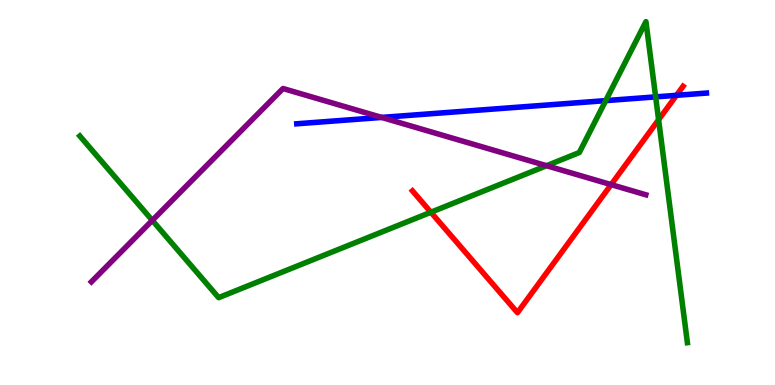[{'lines': ['blue', 'red'], 'intersections': [{'x': 8.73, 'y': 7.52}]}, {'lines': ['green', 'red'], 'intersections': [{'x': 5.56, 'y': 4.49}, {'x': 8.5, 'y': 6.89}]}, {'lines': ['purple', 'red'], 'intersections': [{'x': 7.89, 'y': 5.2}]}, {'lines': ['blue', 'green'], 'intersections': [{'x': 7.82, 'y': 7.39}, {'x': 8.46, 'y': 7.48}]}, {'lines': ['blue', 'purple'], 'intersections': [{'x': 4.92, 'y': 6.95}]}, {'lines': ['green', 'purple'], 'intersections': [{'x': 1.97, 'y': 4.28}, {'x': 7.05, 'y': 5.7}]}]